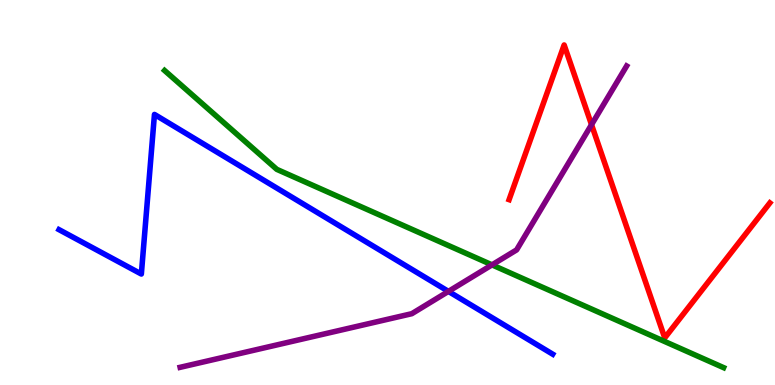[{'lines': ['blue', 'red'], 'intersections': []}, {'lines': ['green', 'red'], 'intersections': []}, {'lines': ['purple', 'red'], 'intersections': [{'x': 7.63, 'y': 6.76}]}, {'lines': ['blue', 'green'], 'intersections': []}, {'lines': ['blue', 'purple'], 'intersections': [{'x': 5.79, 'y': 2.43}]}, {'lines': ['green', 'purple'], 'intersections': [{'x': 6.35, 'y': 3.12}]}]